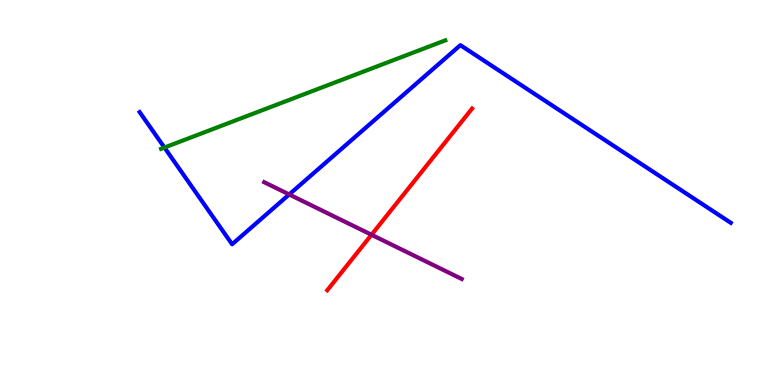[{'lines': ['blue', 'red'], 'intersections': []}, {'lines': ['green', 'red'], 'intersections': []}, {'lines': ['purple', 'red'], 'intersections': [{'x': 4.79, 'y': 3.9}]}, {'lines': ['blue', 'green'], 'intersections': [{'x': 2.12, 'y': 6.17}]}, {'lines': ['blue', 'purple'], 'intersections': [{'x': 3.73, 'y': 4.95}]}, {'lines': ['green', 'purple'], 'intersections': []}]